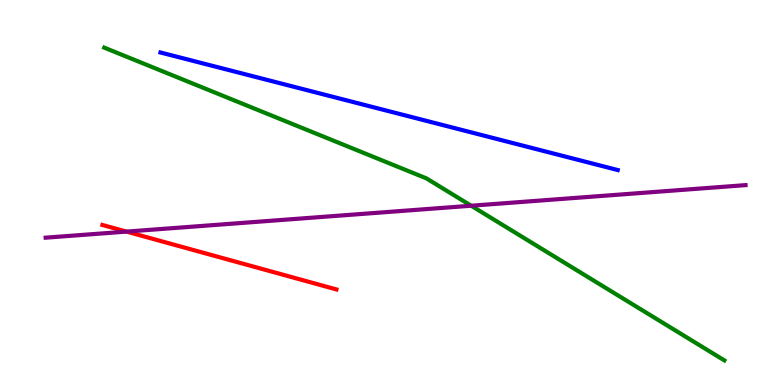[{'lines': ['blue', 'red'], 'intersections': []}, {'lines': ['green', 'red'], 'intersections': []}, {'lines': ['purple', 'red'], 'intersections': [{'x': 1.63, 'y': 3.98}]}, {'lines': ['blue', 'green'], 'intersections': []}, {'lines': ['blue', 'purple'], 'intersections': []}, {'lines': ['green', 'purple'], 'intersections': [{'x': 6.08, 'y': 4.66}]}]